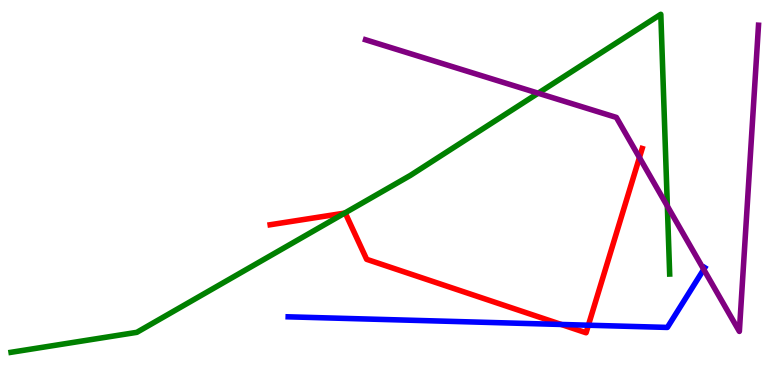[{'lines': ['blue', 'red'], 'intersections': [{'x': 7.24, 'y': 1.57}, {'x': 7.59, 'y': 1.55}]}, {'lines': ['green', 'red'], 'intersections': [{'x': 4.45, 'y': 4.46}]}, {'lines': ['purple', 'red'], 'intersections': [{'x': 8.25, 'y': 5.91}]}, {'lines': ['blue', 'green'], 'intersections': []}, {'lines': ['blue', 'purple'], 'intersections': [{'x': 9.08, 'y': 3.0}]}, {'lines': ['green', 'purple'], 'intersections': [{'x': 6.94, 'y': 7.58}, {'x': 8.61, 'y': 4.65}]}]